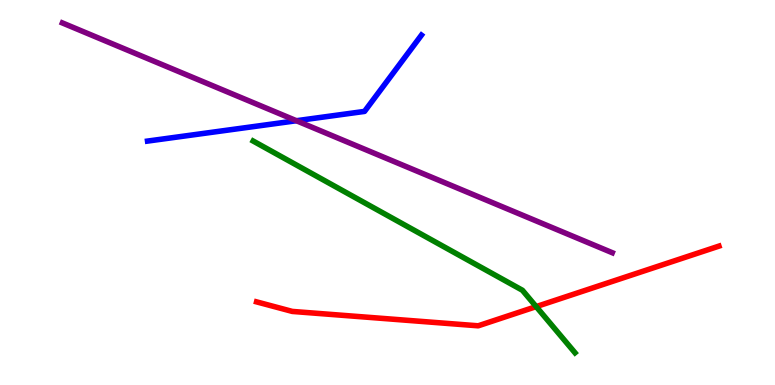[{'lines': ['blue', 'red'], 'intersections': []}, {'lines': ['green', 'red'], 'intersections': [{'x': 6.92, 'y': 2.04}]}, {'lines': ['purple', 'red'], 'intersections': []}, {'lines': ['blue', 'green'], 'intersections': []}, {'lines': ['blue', 'purple'], 'intersections': [{'x': 3.82, 'y': 6.86}]}, {'lines': ['green', 'purple'], 'intersections': []}]